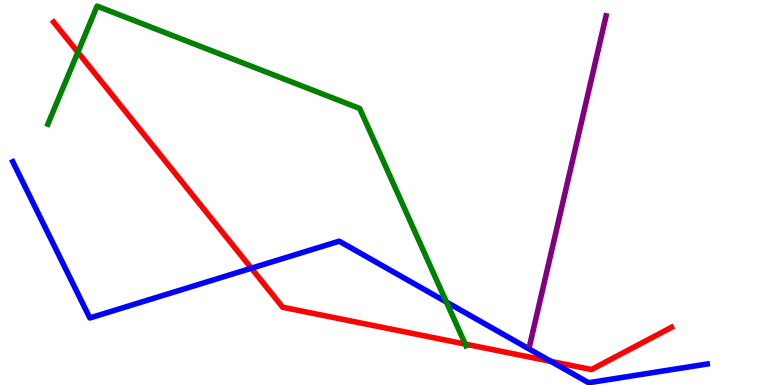[{'lines': ['blue', 'red'], 'intersections': [{'x': 3.24, 'y': 3.03}, {'x': 7.11, 'y': 0.613}]}, {'lines': ['green', 'red'], 'intersections': [{'x': 1.0, 'y': 8.64}, {'x': 6.0, 'y': 1.06}]}, {'lines': ['purple', 'red'], 'intersections': []}, {'lines': ['blue', 'green'], 'intersections': [{'x': 5.76, 'y': 2.15}]}, {'lines': ['blue', 'purple'], 'intersections': []}, {'lines': ['green', 'purple'], 'intersections': []}]